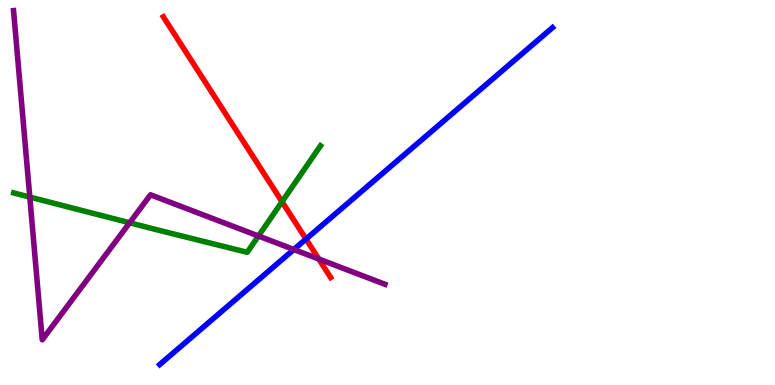[{'lines': ['blue', 'red'], 'intersections': [{'x': 3.95, 'y': 3.79}]}, {'lines': ['green', 'red'], 'intersections': [{'x': 3.64, 'y': 4.76}]}, {'lines': ['purple', 'red'], 'intersections': [{'x': 4.11, 'y': 3.27}]}, {'lines': ['blue', 'green'], 'intersections': []}, {'lines': ['blue', 'purple'], 'intersections': [{'x': 3.79, 'y': 3.52}]}, {'lines': ['green', 'purple'], 'intersections': [{'x': 0.384, 'y': 4.88}, {'x': 1.67, 'y': 4.21}, {'x': 3.33, 'y': 3.87}]}]